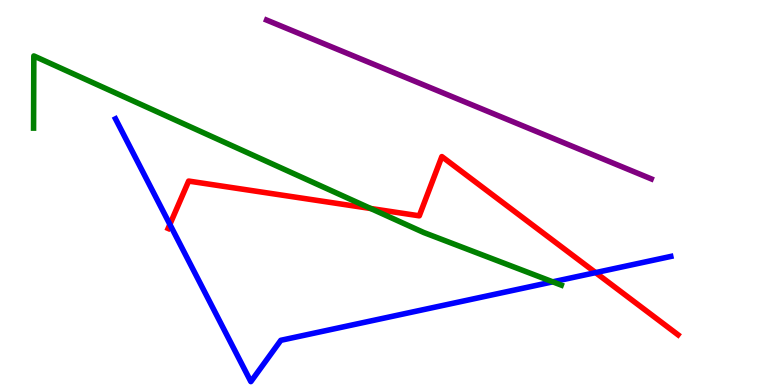[{'lines': ['blue', 'red'], 'intersections': [{'x': 2.19, 'y': 4.17}, {'x': 7.69, 'y': 2.92}]}, {'lines': ['green', 'red'], 'intersections': [{'x': 4.78, 'y': 4.58}]}, {'lines': ['purple', 'red'], 'intersections': []}, {'lines': ['blue', 'green'], 'intersections': [{'x': 7.13, 'y': 2.68}]}, {'lines': ['blue', 'purple'], 'intersections': []}, {'lines': ['green', 'purple'], 'intersections': []}]